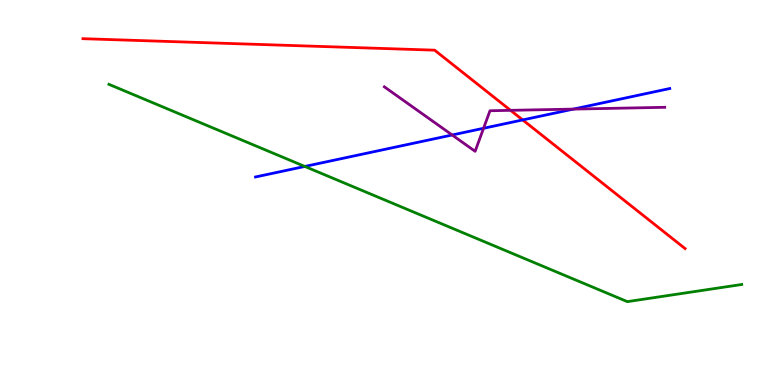[{'lines': ['blue', 'red'], 'intersections': [{'x': 6.74, 'y': 6.88}]}, {'lines': ['green', 'red'], 'intersections': []}, {'lines': ['purple', 'red'], 'intersections': [{'x': 6.59, 'y': 7.13}]}, {'lines': ['blue', 'green'], 'intersections': [{'x': 3.93, 'y': 5.68}]}, {'lines': ['blue', 'purple'], 'intersections': [{'x': 5.83, 'y': 6.49}, {'x': 6.24, 'y': 6.67}, {'x': 7.4, 'y': 7.17}]}, {'lines': ['green', 'purple'], 'intersections': []}]